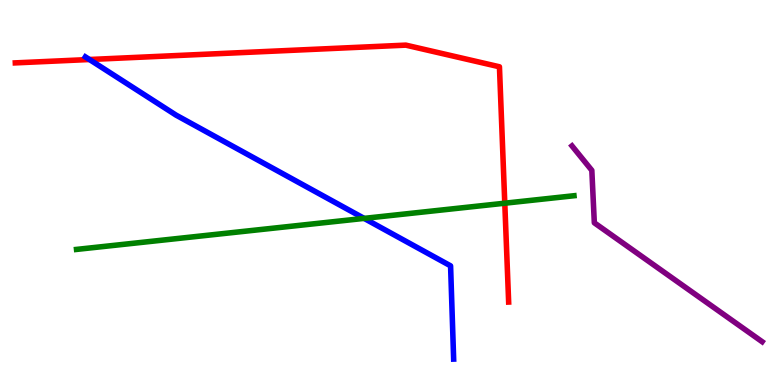[{'lines': ['blue', 'red'], 'intersections': [{'x': 1.15, 'y': 8.45}]}, {'lines': ['green', 'red'], 'intersections': [{'x': 6.51, 'y': 4.72}]}, {'lines': ['purple', 'red'], 'intersections': []}, {'lines': ['blue', 'green'], 'intersections': [{'x': 4.7, 'y': 4.33}]}, {'lines': ['blue', 'purple'], 'intersections': []}, {'lines': ['green', 'purple'], 'intersections': []}]